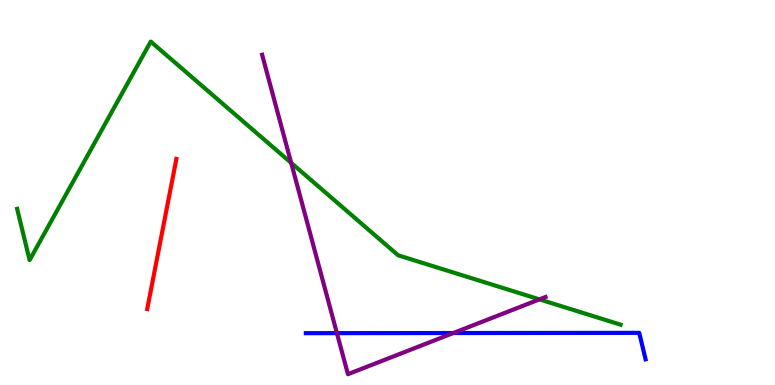[{'lines': ['blue', 'red'], 'intersections': []}, {'lines': ['green', 'red'], 'intersections': []}, {'lines': ['purple', 'red'], 'intersections': []}, {'lines': ['blue', 'green'], 'intersections': []}, {'lines': ['blue', 'purple'], 'intersections': [{'x': 4.35, 'y': 1.35}, {'x': 5.85, 'y': 1.35}]}, {'lines': ['green', 'purple'], 'intersections': [{'x': 3.76, 'y': 5.77}, {'x': 6.96, 'y': 2.22}]}]